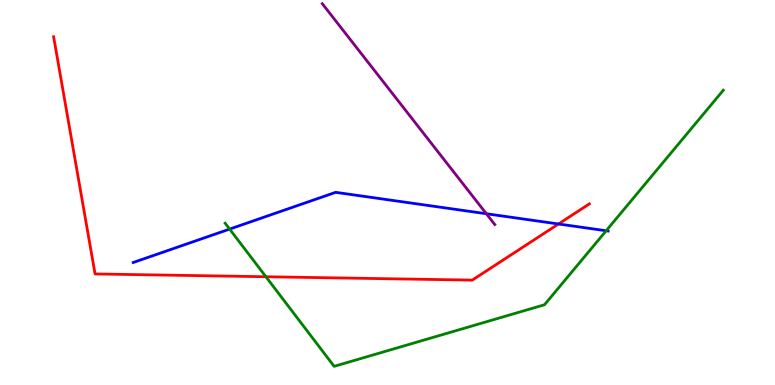[{'lines': ['blue', 'red'], 'intersections': [{'x': 7.21, 'y': 4.18}]}, {'lines': ['green', 'red'], 'intersections': [{'x': 3.43, 'y': 2.81}]}, {'lines': ['purple', 'red'], 'intersections': []}, {'lines': ['blue', 'green'], 'intersections': [{'x': 2.96, 'y': 4.05}, {'x': 7.82, 'y': 4.01}]}, {'lines': ['blue', 'purple'], 'intersections': [{'x': 6.28, 'y': 4.45}]}, {'lines': ['green', 'purple'], 'intersections': []}]